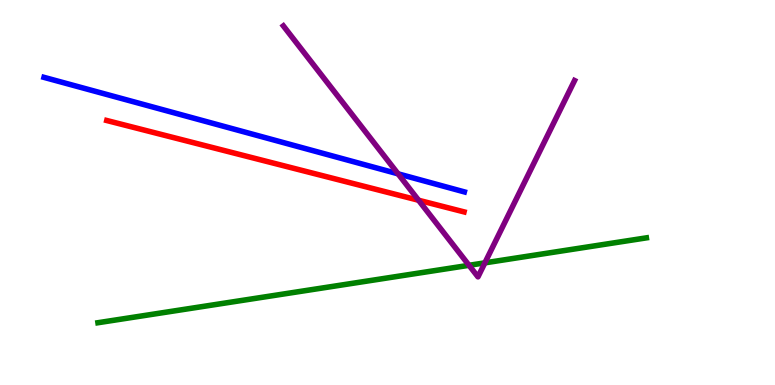[{'lines': ['blue', 'red'], 'intersections': []}, {'lines': ['green', 'red'], 'intersections': []}, {'lines': ['purple', 'red'], 'intersections': [{'x': 5.4, 'y': 4.8}]}, {'lines': ['blue', 'green'], 'intersections': []}, {'lines': ['blue', 'purple'], 'intersections': [{'x': 5.14, 'y': 5.48}]}, {'lines': ['green', 'purple'], 'intersections': [{'x': 6.05, 'y': 3.11}, {'x': 6.26, 'y': 3.17}]}]